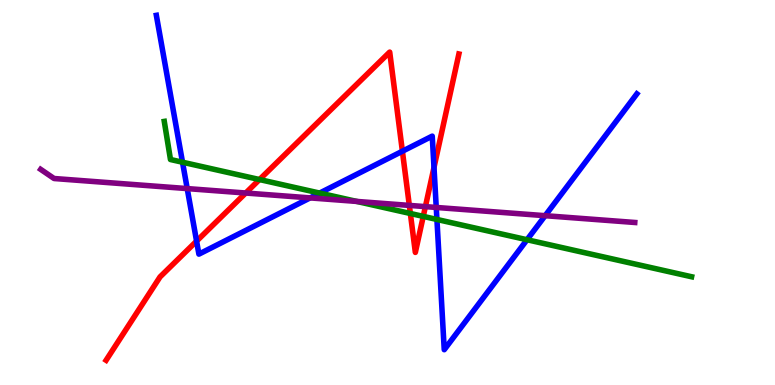[{'lines': ['blue', 'red'], 'intersections': [{'x': 2.54, 'y': 3.74}, {'x': 5.19, 'y': 6.07}, {'x': 5.6, 'y': 5.65}]}, {'lines': ['green', 'red'], 'intersections': [{'x': 3.35, 'y': 5.34}, {'x': 5.3, 'y': 4.45}, {'x': 5.46, 'y': 4.38}]}, {'lines': ['purple', 'red'], 'intersections': [{'x': 3.17, 'y': 4.99}, {'x': 5.28, 'y': 4.66}, {'x': 5.49, 'y': 4.63}]}, {'lines': ['blue', 'green'], 'intersections': [{'x': 2.36, 'y': 5.79}, {'x': 4.12, 'y': 4.99}, {'x': 5.64, 'y': 4.3}, {'x': 6.8, 'y': 3.77}]}, {'lines': ['blue', 'purple'], 'intersections': [{'x': 2.42, 'y': 5.1}, {'x': 4.0, 'y': 4.86}, {'x': 5.63, 'y': 4.61}, {'x': 7.03, 'y': 4.4}]}, {'lines': ['green', 'purple'], 'intersections': [{'x': 4.6, 'y': 4.77}]}]